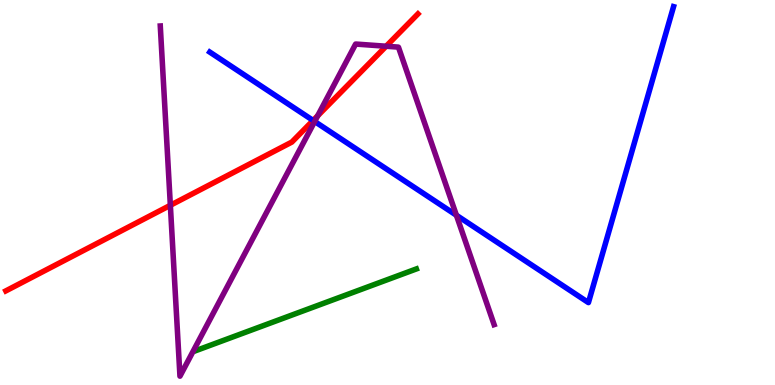[{'lines': ['blue', 'red'], 'intersections': [{'x': 4.04, 'y': 6.87}]}, {'lines': ['green', 'red'], 'intersections': []}, {'lines': ['purple', 'red'], 'intersections': [{'x': 2.2, 'y': 4.67}, {'x': 4.1, 'y': 6.99}, {'x': 4.98, 'y': 8.8}]}, {'lines': ['blue', 'green'], 'intersections': []}, {'lines': ['blue', 'purple'], 'intersections': [{'x': 4.06, 'y': 6.84}, {'x': 5.89, 'y': 4.41}]}, {'lines': ['green', 'purple'], 'intersections': []}]